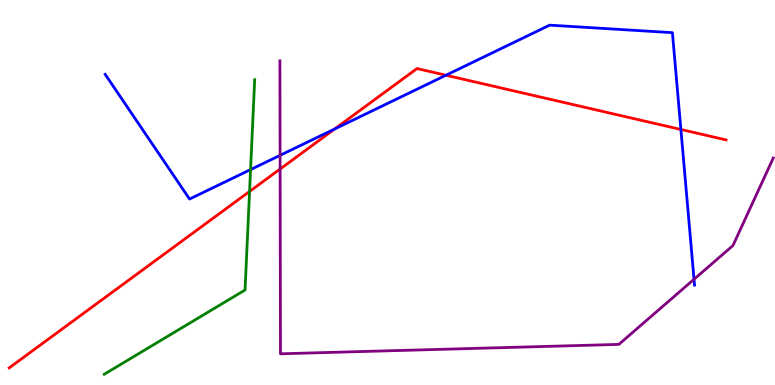[{'lines': ['blue', 'red'], 'intersections': [{'x': 4.32, 'y': 6.65}, {'x': 5.75, 'y': 8.05}, {'x': 8.79, 'y': 6.64}]}, {'lines': ['green', 'red'], 'intersections': [{'x': 3.22, 'y': 5.03}]}, {'lines': ['purple', 'red'], 'intersections': [{'x': 3.61, 'y': 5.61}]}, {'lines': ['blue', 'green'], 'intersections': [{'x': 3.23, 'y': 5.6}]}, {'lines': ['blue', 'purple'], 'intersections': [{'x': 3.61, 'y': 5.97}, {'x': 8.96, 'y': 2.75}]}, {'lines': ['green', 'purple'], 'intersections': []}]